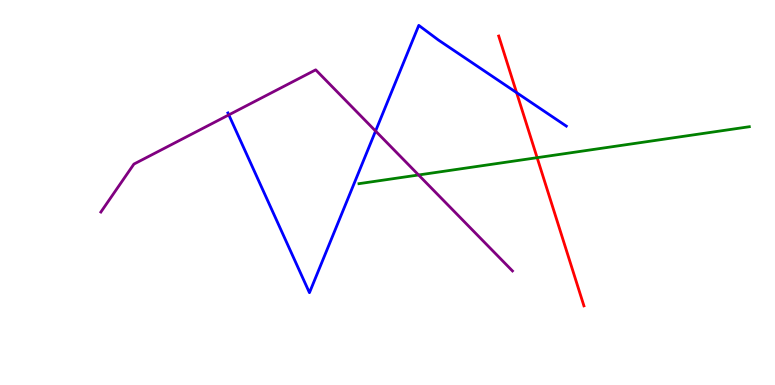[{'lines': ['blue', 'red'], 'intersections': [{'x': 6.67, 'y': 7.59}]}, {'lines': ['green', 'red'], 'intersections': [{'x': 6.93, 'y': 5.9}]}, {'lines': ['purple', 'red'], 'intersections': []}, {'lines': ['blue', 'green'], 'intersections': []}, {'lines': ['blue', 'purple'], 'intersections': [{'x': 2.95, 'y': 7.02}, {'x': 4.85, 'y': 6.6}]}, {'lines': ['green', 'purple'], 'intersections': [{'x': 5.4, 'y': 5.46}]}]